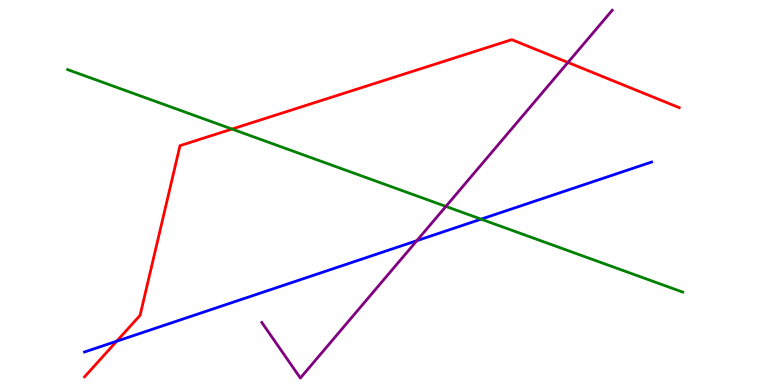[{'lines': ['blue', 'red'], 'intersections': [{'x': 1.51, 'y': 1.14}]}, {'lines': ['green', 'red'], 'intersections': [{'x': 2.99, 'y': 6.65}]}, {'lines': ['purple', 'red'], 'intersections': [{'x': 7.33, 'y': 8.38}]}, {'lines': ['blue', 'green'], 'intersections': [{'x': 6.21, 'y': 4.31}]}, {'lines': ['blue', 'purple'], 'intersections': [{'x': 5.38, 'y': 3.75}]}, {'lines': ['green', 'purple'], 'intersections': [{'x': 5.75, 'y': 4.64}]}]